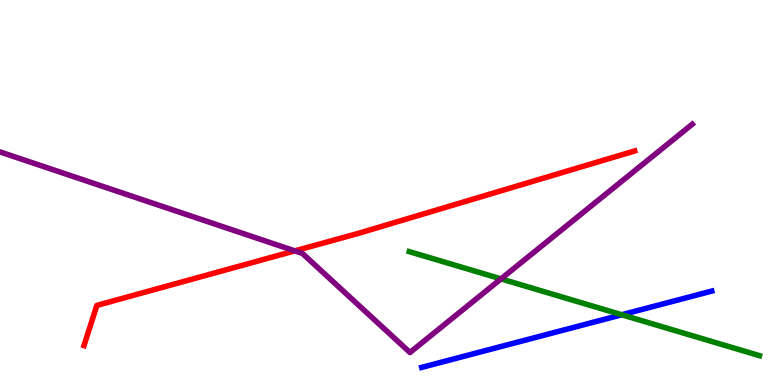[{'lines': ['blue', 'red'], 'intersections': []}, {'lines': ['green', 'red'], 'intersections': []}, {'lines': ['purple', 'red'], 'intersections': [{'x': 3.8, 'y': 3.48}]}, {'lines': ['blue', 'green'], 'intersections': [{'x': 8.02, 'y': 1.82}]}, {'lines': ['blue', 'purple'], 'intersections': []}, {'lines': ['green', 'purple'], 'intersections': [{'x': 6.46, 'y': 2.76}]}]